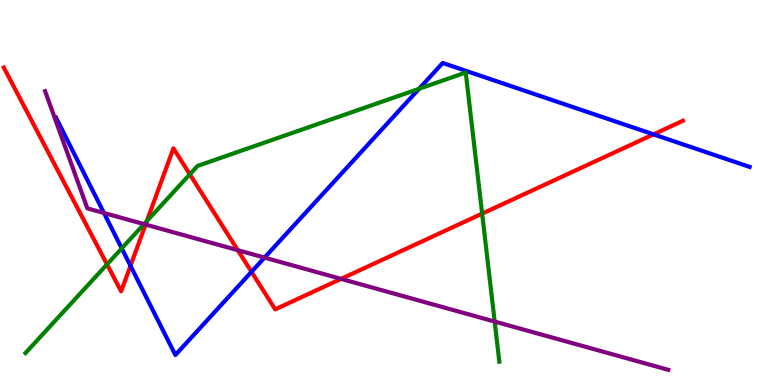[{'lines': ['blue', 'red'], 'intersections': [{'x': 1.68, 'y': 3.1}, {'x': 3.25, 'y': 2.94}, {'x': 8.43, 'y': 6.51}]}, {'lines': ['green', 'red'], 'intersections': [{'x': 1.38, 'y': 3.13}, {'x': 1.89, 'y': 4.26}, {'x': 2.45, 'y': 5.47}, {'x': 6.22, 'y': 4.45}]}, {'lines': ['purple', 'red'], 'intersections': [{'x': 1.88, 'y': 4.17}, {'x': 3.07, 'y': 3.5}, {'x': 4.4, 'y': 2.76}]}, {'lines': ['blue', 'green'], 'intersections': [{'x': 1.57, 'y': 3.55}, {'x': 5.41, 'y': 7.69}]}, {'lines': ['blue', 'purple'], 'intersections': [{'x': 1.34, 'y': 4.47}, {'x': 3.41, 'y': 3.31}]}, {'lines': ['green', 'purple'], 'intersections': [{'x': 1.86, 'y': 4.18}, {'x': 6.38, 'y': 1.65}]}]